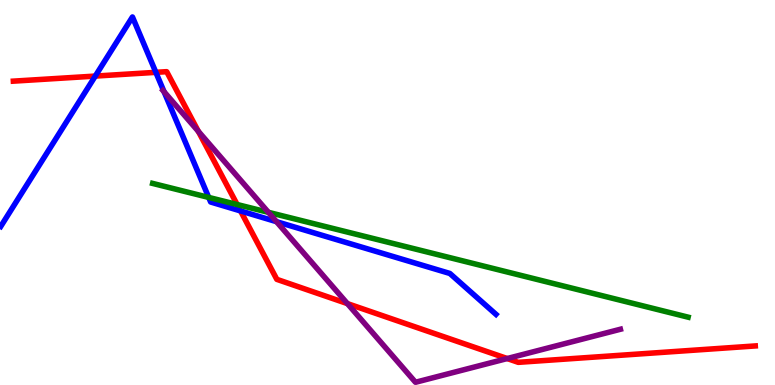[{'lines': ['blue', 'red'], 'intersections': [{'x': 1.23, 'y': 8.02}, {'x': 2.01, 'y': 8.12}, {'x': 3.1, 'y': 4.52}]}, {'lines': ['green', 'red'], 'intersections': [{'x': 3.06, 'y': 4.69}]}, {'lines': ['purple', 'red'], 'intersections': [{'x': 2.56, 'y': 6.59}, {'x': 4.48, 'y': 2.11}, {'x': 6.54, 'y': 0.687}]}, {'lines': ['blue', 'green'], 'intersections': [{'x': 2.69, 'y': 4.87}]}, {'lines': ['blue', 'purple'], 'intersections': [{'x': 2.12, 'y': 7.62}, {'x': 3.57, 'y': 4.24}]}, {'lines': ['green', 'purple'], 'intersections': [{'x': 3.46, 'y': 4.48}]}]